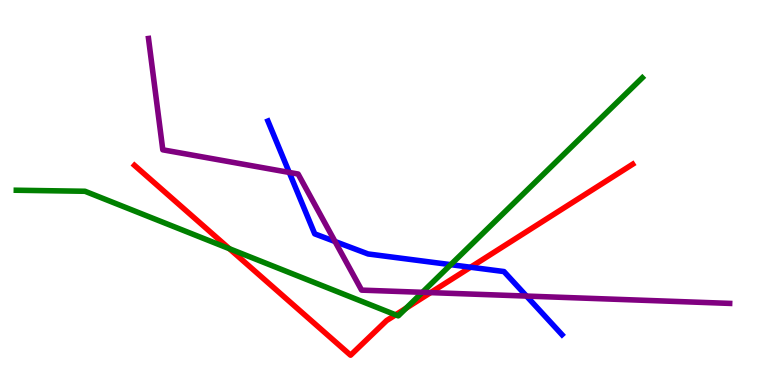[{'lines': ['blue', 'red'], 'intersections': [{'x': 6.07, 'y': 3.06}]}, {'lines': ['green', 'red'], 'intersections': [{'x': 2.96, 'y': 3.54}, {'x': 5.1, 'y': 1.82}, {'x': 5.24, 'y': 2.0}]}, {'lines': ['purple', 'red'], 'intersections': [{'x': 5.56, 'y': 2.4}]}, {'lines': ['blue', 'green'], 'intersections': [{'x': 5.82, 'y': 3.13}]}, {'lines': ['blue', 'purple'], 'intersections': [{'x': 3.73, 'y': 5.52}, {'x': 4.32, 'y': 3.73}, {'x': 6.79, 'y': 2.31}]}, {'lines': ['green', 'purple'], 'intersections': [{'x': 5.45, 'y': 2.41}]}]